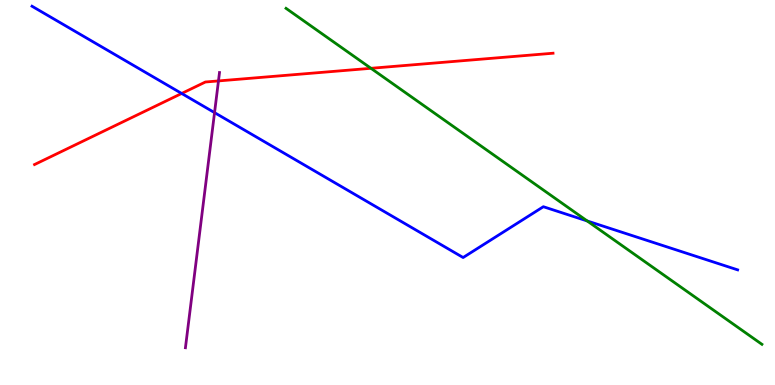[{'lines': ['blue', 'red'], 'intersections': [{'x': 2.34, 'y': 7.57}]}, {'lines': ['green', 'red'], 'intersections': [{'x': 4.79, 'y': 8.23}]}, {'lines': ['purple', 'red'], 'intersections': [{'x': 2.82, 'y': 7.9}]}, {'lines': ['blue', 'green'], 'intersections': [{'x': 7.58, 'y': 4.26}]}, {'lines': ['blue', 'purple'], 'intersections': [{'x': 2.77, 'y': 7.07}]}, {'lines': ['green', 'purple'], 'intersections': []}]